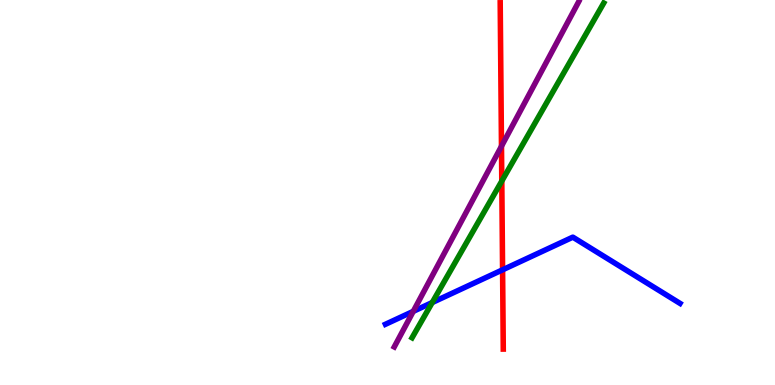[{'lines': ['blue', 'red'], 'intersections': [{'x': 6.48, 'y': 2.99}]}, {'lines': ['green', 'red'], 'intersections': [{'x': 6.47, 'y': 5.3}]}, {'lines': ['purple', 'red'], 'intersections': [{'x': 6.47, 'y': 6.2}]}, {'lines': ['blue', 'green'], 'intersections': [{'x': 5.58, 'y': 2.14}]}, {'lines': ['blue', 'purple'], 'intersections': [{'x': 5.33, 'y': 1.91}]}, {'lines': ['green', 'purple'], 'intersections': []}]